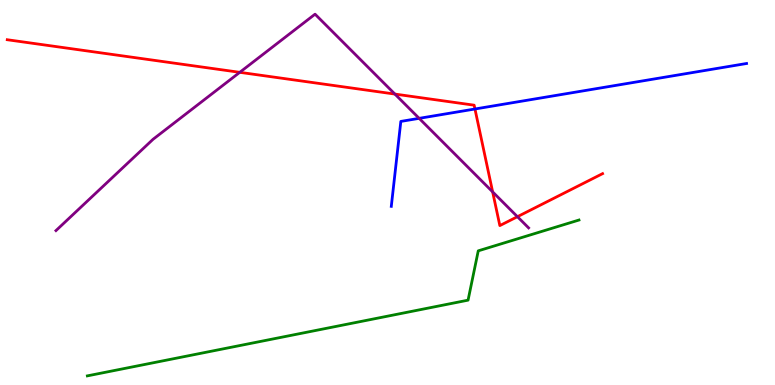[{'lines': ['blue', 'red'], 'intersections': [{'x': 6.13, 'y': 7.17}]}, {'lines': ['green', 'red'], 'intersections': []}, {'lines': ['purple', 'red'], 'intersections': [{'x': 3.09, 'y': 8.12}, {'x': 5.1, 'y': 7.56}, {'x': 6.36, 'y': 5.02}, {'x': 6.68, 'y': 4.37}]}, {'lines': ['blue', 'green'], 'intersections': []}, {'lines': ['blue', 'purple'], 'intersections': [{'x': 5.41, 'y': 6.93}]}, {'lines': ['green', 'purple'], 'intersections': []}]